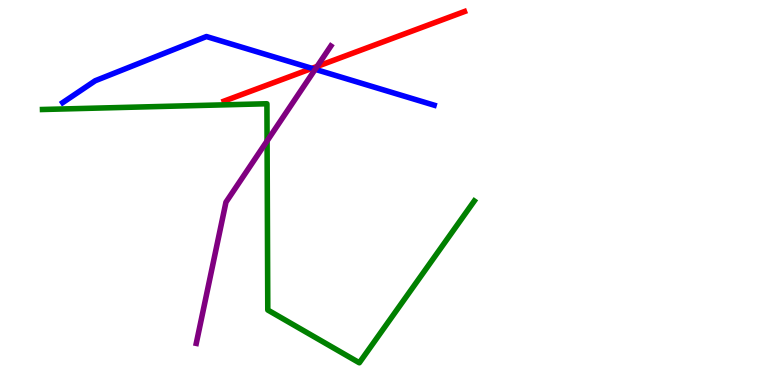[{'lines': ['blue', 'red'], 'intersections': [{'x': 4.03, 'y': 8.22}]}, {'lines': ['green', 'red'], 'intersections': []}, {'lines': ['purple', 'red'], 'intersections': [{'x': 4.09, 'y': 8.27}]}, {'lines': ['blue', 'green'], 'intersections': []}, {'lines': ['blue', 'purple'], 'intersections': [{'x': 4.07, 'y': 8.2}]}, {'lines': ['green', 'purple'], 'intersections': [{'x': 3.45, 'y': 6.34}]}]